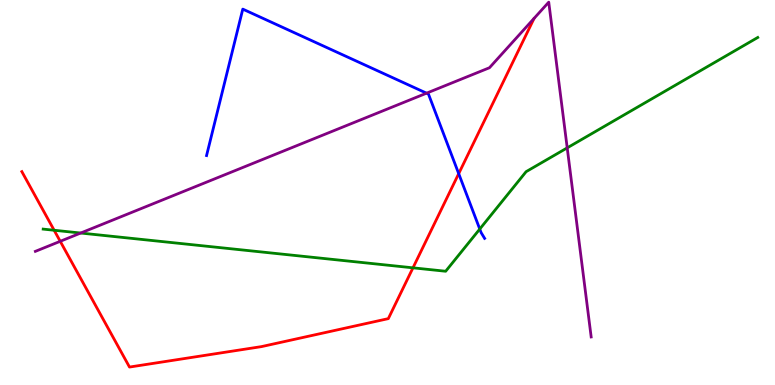[{'lines': ['blue', 'red'], 'intersections': [{'x': 5.92, 'y': 5.49}]}, {'lines': ['green', 'red'], 'intersections': [{'x': 0.699, 'y': 4.02}, {'x': 5.33, 'y': 3.04}]}, {'lines': ['purple', 'red'], 'intersections': [{'x': 0.777, 'y': 3.73}]}, {'lines': ['blue', 'green'], 'intersections': [{'x': 6.19, 'y': 4.05}]}, {'lines': ['blue', 'purple'], 'intersections': [{'x': 5.5, 'y': 7.58}]}, {'lines': ['green', 'purple'], 'intersections': [{'x': 1.04, 'y': 3.95}, {'x': 7.32, 'y': 6.16}]}]